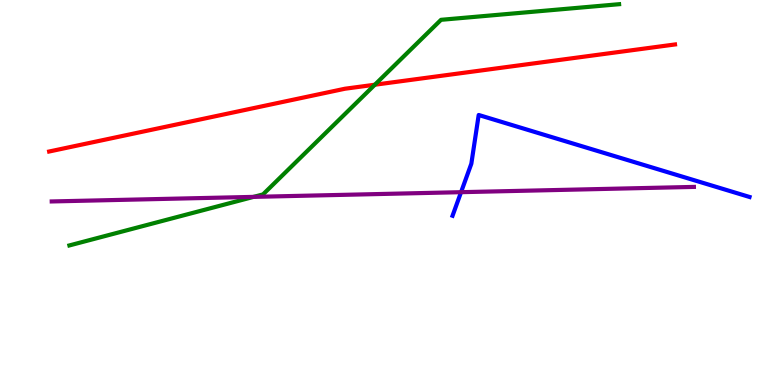[{'lines': ['blue', 'red'], 'intersections': []}, {'lines': ['green', 'red'], 'intersections': [{'x': 4.84, 'y': 7.8}]}, {'lines': ['purple', 'red'], 'intersections': []}, {'lines': ['blue', 'green'], 'intersections': []}, {'lines': ['blue', 'purple'], 'intersections': [{'x': 5.95, 'y': 5.01}]}, {'lines': ['green', 'purple'], 'intersections': [{'x': 3.27, 'y': 4.89}]}]